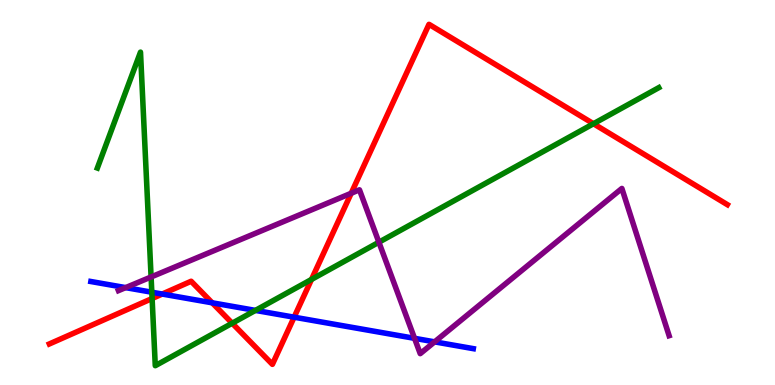[{'lines': ['blue', 'red'], 'intersections': [{'x': 2.09, 'y': 2.36}, {'x': 2.74, 'y': 2.13}, {'x': 3.8, 'y': 1.76}]}, {'lines': ['green', 'red'], 'intersections': [{'x': 1.96, 'y': 2.25}, {'x': 3.0, 'y': 1.6}, {'x': 4.02, 'y': 2.74}, {'x': 7.66, 'y': 6.79}]}, {'lines': ['purple', 'red'], 'intersections': [{'x': 4.53, 'y': 4.98}]}, {'lines': ['blue', 'green'], 'intersections': [{'x': 1.96, 'y': 2.41}, {'x': 3.3, 'y': 1.94}]}, {'lines': ['blue', 'purple'], 'intersections': [{'x': 1.62, 'y': 2.53}, {'x': 5.35, 'y': 1.21}, {'x': 5.61, 'y': 1.12}]}, {'lines': ['green', 'purple'], 'intersections': [{'x': 1.95, 'y': 2.81}, {'x': 4.89, 'y': 3.71}]}]